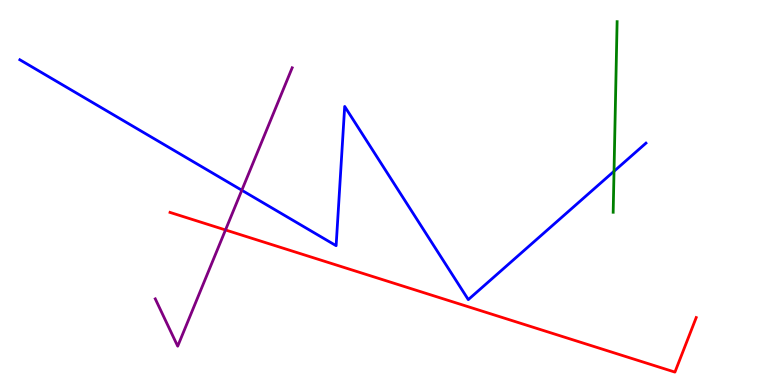[{'lines': ['blue', 'red'], 'intersections': []}, {'lines': ['green', 'red'], 'intersections': []}, {'lines': ['purple', 'red'], 'intersections': [{'x': 2.91, 'y': 4.03}]}, {'lines': ['blue', 'green'], 'intersections': [{'x': 7.92, 'y': 5.55}]}, {'lines': ['blue', 'purple'], 'intersections': [{'x': 3.12, 'y': 5.06}]}, {'lines': ['green', 'purple'], 'intersections': []}]